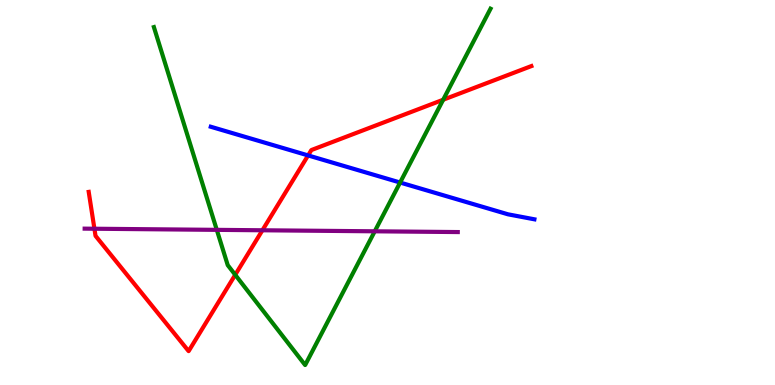[{'lines': ['blue', 'red'], 'intersections': [{'x': 3.98, 'y': 5.96}]}, {'lines': ['green', 'red'], 'intersections': [{'x': 3.04, 'y': 2.86}, {'x': 5.72, 'y': 7.41}]}, {'lines': ['purple', 'red'], 'intersections': [{'x': 1.22, 'y': 4.06}, {'x': 3.39, 'y': 4.02}]}, {'lines': ['blue', 'green'], 'intersections': [{'x': 5.16, 'y': 5.26}]}, {'lines': ['blue', 'purple'], 'intersections': []}, {'lines': ['green', 'purple'], 'intersections': [{'x': 2.8, 'y': 4.03}, {'x': 4.84, 'y': 3.99}]}]